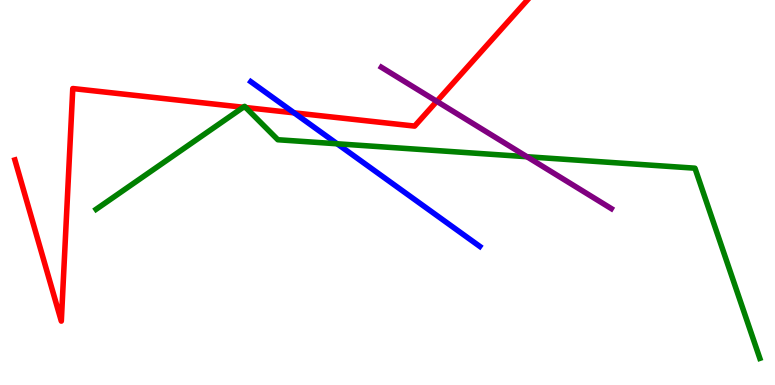[{'lines': ['blue', 'red'], 'intersections': [{'x': 3.8, 'y': 7.07}]}, {'lines': ['green', 'red'], 'intersections': [{'x': 3.14, 'y': 7.21}, {'x': 3.17, 'y': 7.21}]}, {'lines': ['purple', 'red'], 'intersections': [{'x': 5.64, 'y': 7.37}]}, {'lines': ['blue', 'green'], 'intersections': [{'x': 4.35, 'y': 6.27}]}, {'lines': ['blue', 'purple'], 'intersections': []}, {'lines': ['green', 'purple'], 'intersections': [{'x': 6.8, 'y': 5.93}]}]